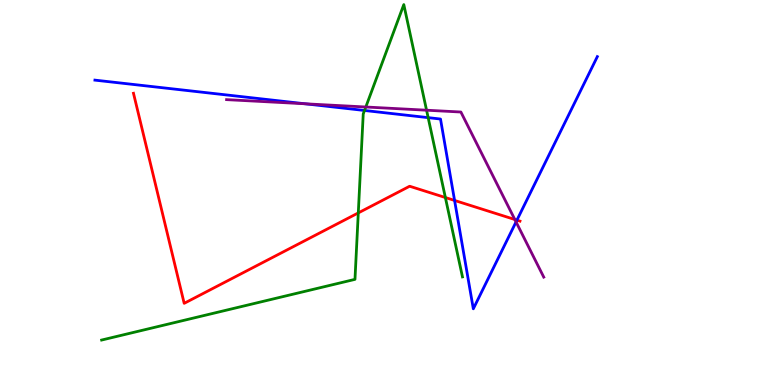[{'lines': ['blue', 'red'], 'intersections': [{'x': 5.87, 'y': 4.79}, {'x': 6.67, 'y': 4.28}]}, {'lines': ['green', 'red'], 'intersections': [{'x': 4.62, 'y': 4.47}, {'x': 5.75, 'y': 4.87}]}, {'lines': ['purple', 'red'], 'intersections': [{'x': 6.64, 'y': 4.3}]}, {'lines': ['blue', 'green'], 'intersections': [{'x': 4.7, 'y': 7.13}, {'x': 5.52, 'y': 6.94}]}, {'lines': ['blue', 'purple'], 'intersections': [{'x': 3.94, 'y': 7.3}, {'x': 6.66, 'y': 4.24}]}, {'lines': ['green', 'purple'], 'intersections': [{'x': 4.72, 'y': 7.22}, {'x': 5.5, 'y': 7.14}]}]